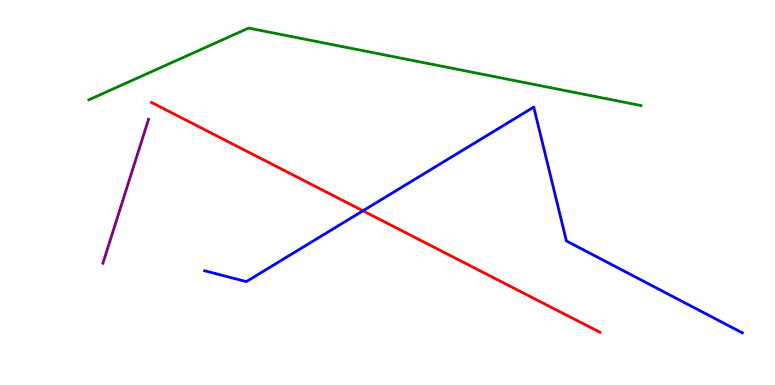[{'lines': ['blue', 'red'], 'intersections': [{'x': 4.68, 'y': 4.52}]}, {'lines': ['green', 'red'], 'intersections': []}, {'lines': ['purple', 'red'], 'intersections': []}, {'lines': ['blue', 'green'], 'intersections': []}, {'lines': ['blue', 'purple'], 'intersections': []}, {'lines': ['green', 'purple'], 'intersections': []}]